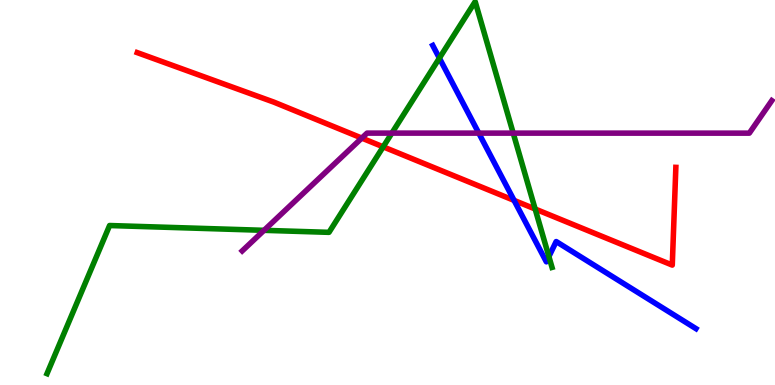[{'lines': ['blue', 'red'], 'intersections': [{'x': 6.63, 'y': 4.8}]}, {'lines': ['green', 'red'], 'intersections': [{'x': 4.94, 'y': 6.19}, {'x': 6.91, 'y': 4.57}]}, {'lines': ['purple', 'red'], 'intersections': [{'x': 4.67, 'y': 6.41}]}, {'lines': ['blue', 'green'], 'intersections': [{'x': 5.67, 'y': 8.49}, {'x': 7.08, 'y': 3.34}]}, {'lines': ['blue', 'purple'], 'intersections': [{'x': 6.18, 'y': 6.54}]}, {'lines': ['green', 'purple'], 'intersections': [{'x': 3.41, 'y': 4.02}, {'x': 5.06, 'y': 6.54}, {'x': 6.62, 'y': 6.54}]}]